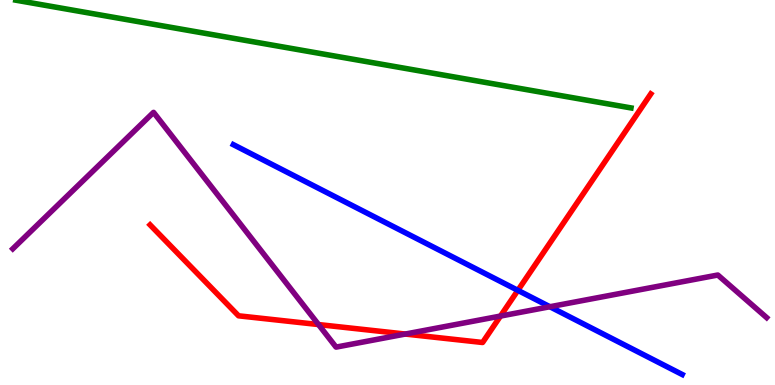[{'lines': ['blue', 'red'], 'intersections': [{'x': 6.68, 'y': 2.46}]}, {'lines': ['green', 'red'], 'intersections': []}, {'lines': ['purple', 'red'], 'intersections': [{'x': 4.11, 'y': 1.57}, {'x': 5.23, 'y': 1.32}, {'x': 6.46, 'y': 1.79}]}, {'lines': ['blue', 'green'], 'intersections': []}, {'lines': ['blue', 'purple'], 'intersections': [{'x': 7.1, 'y': 2.03}]}, {'lines': ['green', 'purple'], 'intersections': []}]